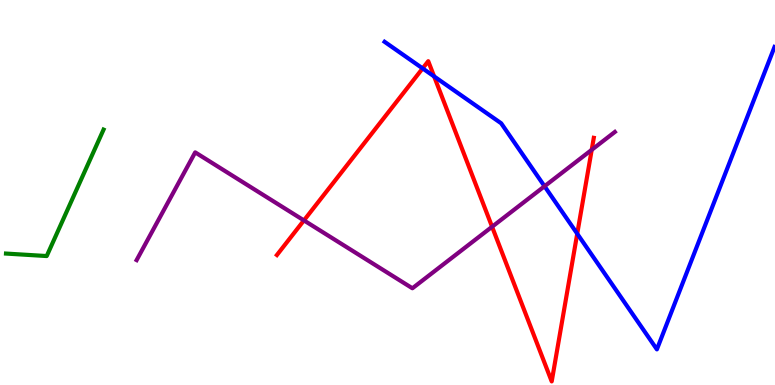[{'lines': ['blue', 'red'], 'intersections': [{'x': 5.45, 'y': 8.22}, {'x': 5.6, 'y': 8.01}, {'x': 7.45, 'y': 3.93}]}, {'lines': ['green', 'red'], 'intersections': []}, {'lines': ['purple', 'red'], 'intersections': [{'x': 3.92, 'y': 4.28}, {'x': 6.35, 'y': 4.11}, {'x': 7.64, 'y': 6.11}]}, {'lines': ['blue', 'green'], 'intersections': []}, {'lines': ['blue', 'purple'], 'intersections': [{'x': 7.03, 'y': 5.16}]}, {'lines': ['green', 'purple'], 'intersections': []}]